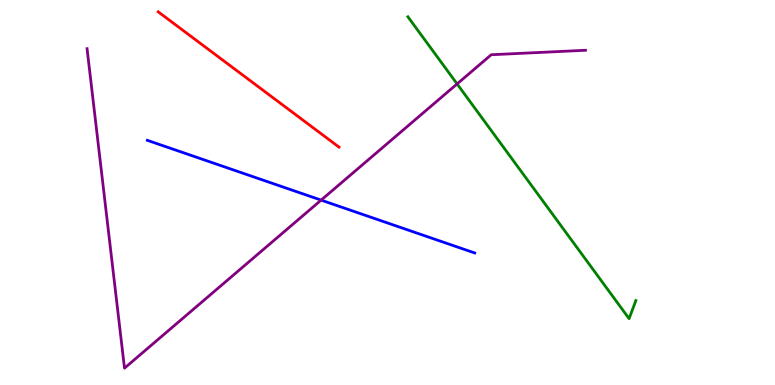[{'lines': ['blue', 'red'], 'intersections': []}, {'lines': ['green', 'red'], 'intersections': []}, {'lines': ['purple', 'red'], 'intersections': []}, {'lines': ['blue', 'green'], 'intersections': []}, {'lines': ['blue', 'purple'], 'intersections': [{'x': 4.14, 'y': 4.8}]}, {'lines': ['green', 'purple'], 'intersections': [{'x': 5.9, 'y': 7.82}]}]